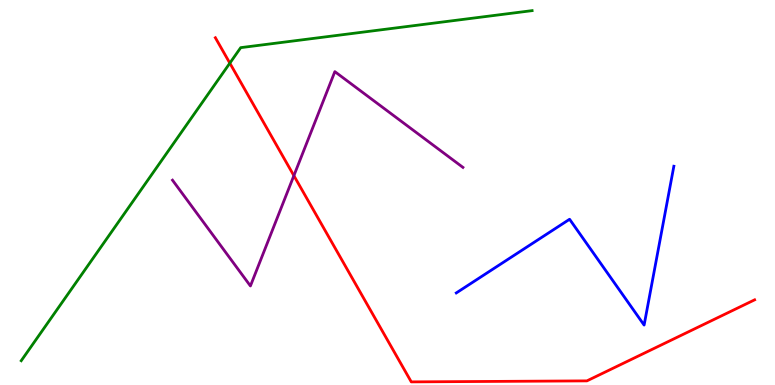[{'lines': ['blue', 'red'], 'intersections': []}, {'lines': ['green', 'red'], 'intersections': [{'x': 2.97, 'y': 8.36}]}, {'lines': ['purple', 'red'], 'intersections': [{'x': 3.79, 'y': 5.44}]}, {'lines': ['blue', 'green'], 'intersections': []}, {'lines': ['blue', 'purple'], 'intersections': []}, {'lines': ['green', 'purple'], 'intersections': []}]